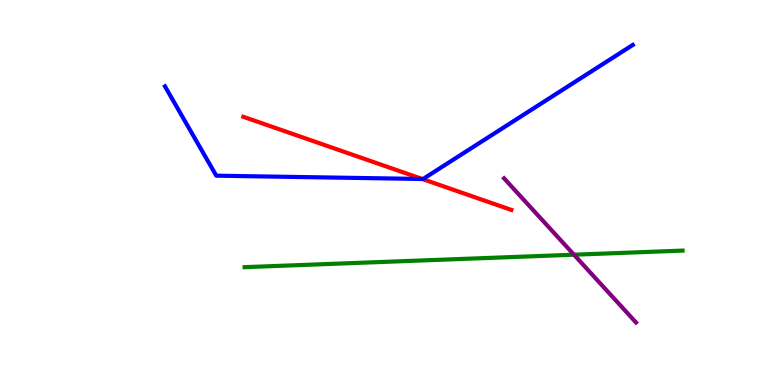[{'lines': ['blue', 'red'], 'intersections': [{'x': 5.45, 'y': 5.35}]}, {'lines': ['green', 'red'], 'intersections': []}, {'lines': ['purple', 'red'], 'intersections': []}, {'lines': ['blue', 'green'], 'intersections': []}, {'lines': ['blue', 'purple'], 'intersections': []}, {'lines': ['green', 'purple'], 'intersections': [{'x': 7.41, 'y': 3.38}]}]